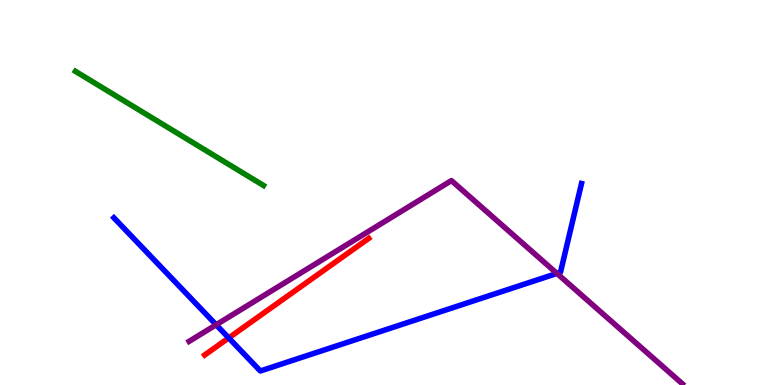[{'lines': ['blue', 'red'], 'intersections': [{'x': 2.95, 'y': 1.22}]}, {'lines': ['green', 'red'], 'intersections': []}, {'lines': ['purple', 'red'], 'intersections': []}, {'lines': ['blue', 'green'], 'intersections': []}, {'lines': ['blue', 'purple'], 'intersections': [{'x': 2.79, 'y': 1.56}, {'x': 7.19, 'y': 2.9}]}, {'lines': ['green', 'purple'], 'intersections': []}]